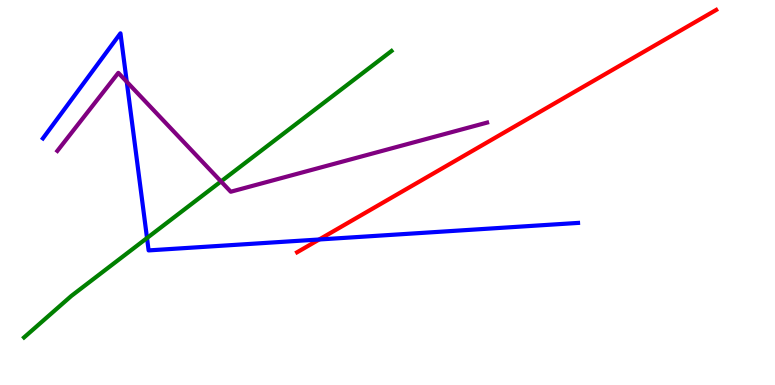[{'lines': ['blue', 'red'], 'intersections': [{'x': 4.12, 'y': 3.78}]}, {'lines': ['green', 'red'], 'intersections': []}, {'lines': ['purple', 'red'], 'intersections': []}, {'lines': ['blue', 'green'], 'intersections': [{'x': 1.9, 'y': 3.82}]}, {'lines': ['blue', 'purple'], 'intersections': [{'x': 1.64, 'y': 7.88}]}, {'lines': ['green', 'purple'], 'intersections': [{'x': 2.85, 'y': 5.29}]}]